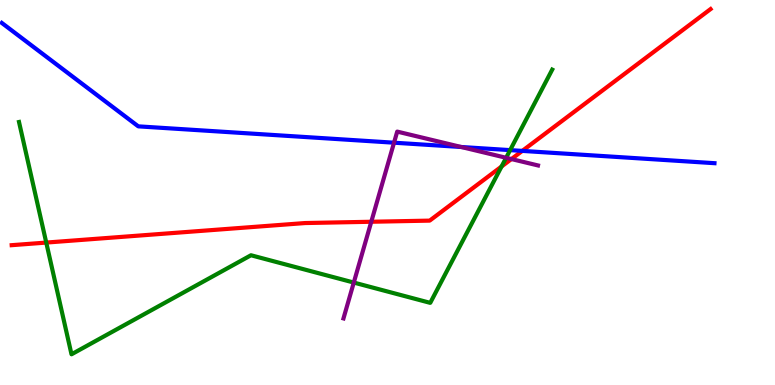[{'lines': ['blue', 'red'], 'intersections': [{'x': 6.74, 'y': 6.08}]}, {'lines': ['green', 'red'], 'intersections': [{'x': 0.597, 'y': 3.7}, {'x': 6.47, 'y': 5.68}]}, {'lines': ['purple', 'red'], 'intersections': [{'x': 4.79, 'y': 4.24}, {'x': 6.6, 'y': 5.87}]}, {'lines': ['blue', 'green'], 'intersections': [{'x': 6.58, 'y': 6.1}]}, {'lines': ['blue', 'purple'], 'intersections': [{'x': 5.08, 'y': 6.29}, {'x': 5.95, 'y': 6.18}]}, {'lines': ['green', 'purple'], 'intersections': [{'x': 4.57, 'y': 2.66}, {'x': 6.53, 'y': 5.9}]}]